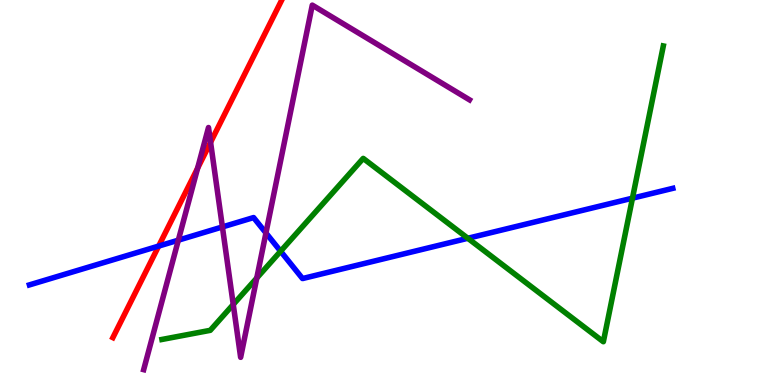[{'lines': ['blue', 'red'], 'intersections': [{'x': 2.05, 'y': 3.61}]}, {'lines': ['green', 'red'], 'intersections': []}, {'lines': ['purple', 'red'], 'intersections': [{'x': 2.55, 'y': 5.63}, {'x': 2.72, 'y': 6.3}]}, {'lines': ['blue', 'green'], 'intersections': [{'x': 3.62, 'y': 3.47}, {'x': 6.04, 'y': 3.81}, {'x': 8.16, 'y': 4.85}]}, {'lines': ['blue', 'purple'], 'intersections': [{'x': 2.3, 'y': 3.76}, {'x': 2.87, 'y': 4.11}, {'x': 3.43, 'y': 3.95}]}, {'lines': ['green', 'purple'], 'intersections': [{'x': 3.01, 'y': 2.09}, {'x': 3.31, 'y': 2.78}]}]